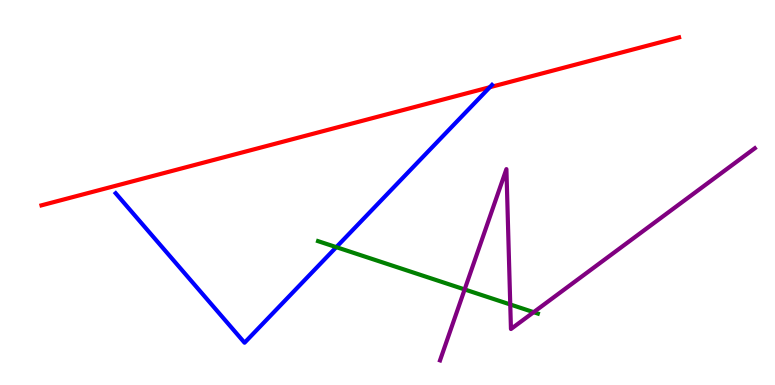[{'lines': ['blue', 'red'], 'intersections': [{'x': 6.32, 'y': 7.73}]}, {'lines': ['green', 'red'], 'intersections': []}, {'lines': ['purple', 'red'], 'intersections': []}, {'lines': ['blue', 'green'], 'intersections': [{'x': 4.34, 'y': 3.58}]}, {'lines': ['blue', 'purple'], 'intersections': []}, {'lines': ['green', 'purple'], 'intersections': [{'x': 6.0, 'y': 2.48}, {'x': 6.58, 'y': 2.09}, {'x': 6.89, 'y': 1.89}]}]